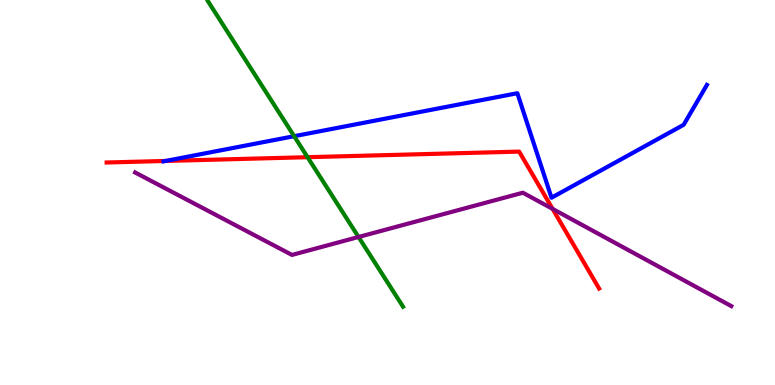[{'lines': ['blue', 'red'], 'intersections': [{'x': 2.14, 'y': 5.82}]}, {'lines': ['green', 'red'], 'intersections': [{'x': 3.97, 'y': 5.92}]}, {'lines': ['purple', 'red'], 'intersections': [{'x': 7.13, 'y': 4.57}]}, {'lines': ['blue', 'green'], 'intersections': [{'x': 3.8, 'y': 6.46}]}, {'lines': ['blue', 'purple'], 'intersections': []}, {'lines': ['green', 'purple'], 'intersections': [{'x': 4.63, 'y': 3.84}]}]